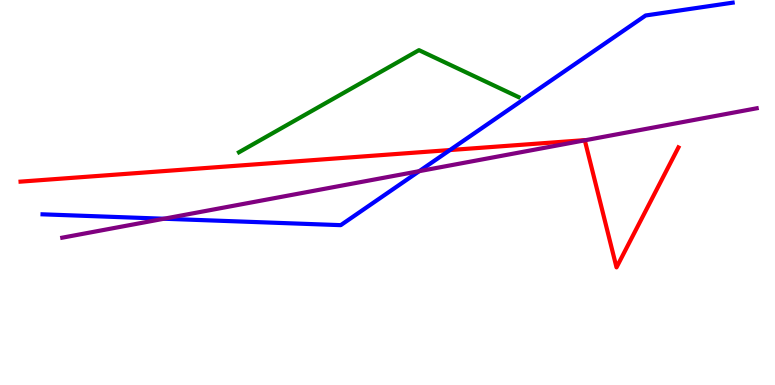[{'lines': ['blue', 'red'], 'intersections': [{'x': 5.81, 'y': 6.1}]}, {'lines': ['green', 'red'], 'intersections': []}, {'lines': ['purple', 'red'], 'intersections': [{'x': 7.55, 'y': 6.36}]}, {'lines': ['blue', 'green'], 'intersections': []}, {'lines': ['blue', 'purple'], 'intersections': [{'x': 2.12, 'y': 4.32}, {'x': 5.41, 'y': 5.55}]}, {'lines': ['green', 'purple'], 'intersections': []}]